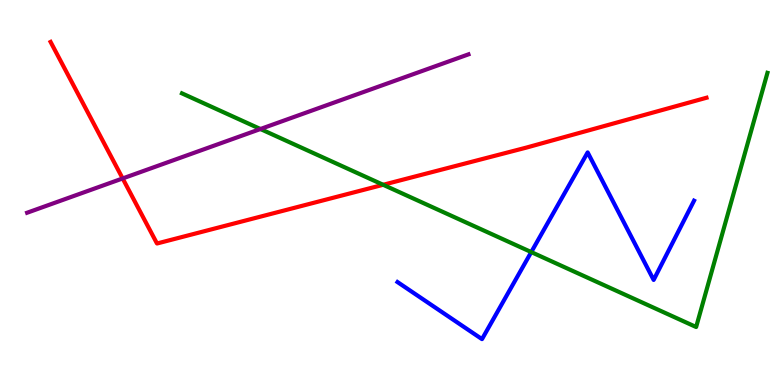[{'lines': ['blue', 'red'], 'intersections': []}, {'lines': ['green', 'red'], 'intersections': [{'x': 4.94, 'y': 5.2}]}, {'lines': ['purple', 'red'], 'intersections': [{'x': 1.58, 'y': 5.36}]}, {'lines': ['blue', 'green'], 'intersections': [{'x': 6.85, 'y': 3.45}]}, {'lines': ['blue', 'purple'], 'intersections': []}, {'lines': ['green', 'purple'], 'intersections': [{'x': 3.36, 'y': 6.65}]}]